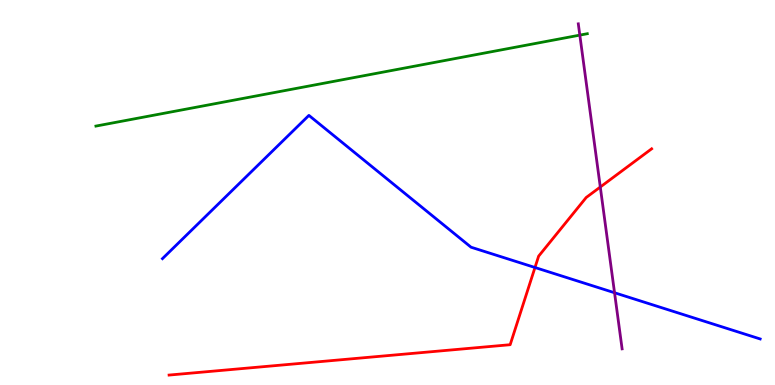[{'lines': ['blue', 'red'], 'intersections': [{'x': 6.9, 'y': 3.05}]}, {'lines': ['green', 'red'], 'intersections': []}, {'lines': ['purple', 'red'], 'intersections': [{'x': 7.75, 'y': 5.14}]}, {'lines': ['blue', 'green'], 'intersections': []}, {'lines': ['blue', 'purple'], 'intersections': [{'x': 7.93, 'y': 2.4}]}, {'lines': ['green', 'purple'], 'intersections': [{'x': 7.48, 'y': 9.09}]}]